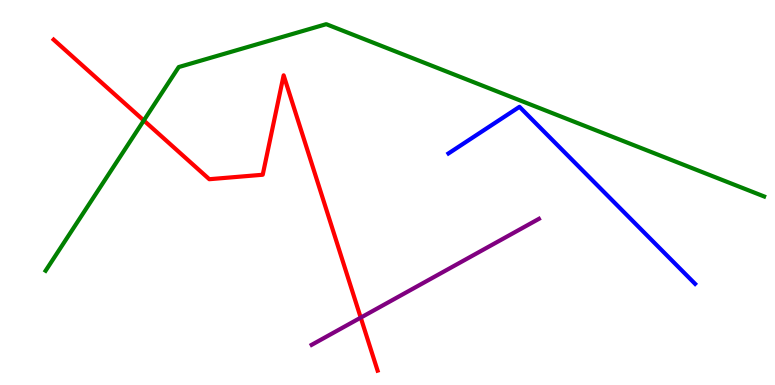[{'lines': ['blue', 'red'], 'intersections': []}, {'lines': ['green', 'red'], 'intersections': [{'x': 1.86, 'y': 6.87}]}, {'lines': ['purple', 'red'], 'intersections': [{'x': 4.65, 'y': 1.75}]}, {'lines': ['blue', 'green'], 'intersections': []}, {'lines': ['blue', 'purple'], 'intersections': []}, {'lines': ['green', 'purple'], 'intersections': []}]